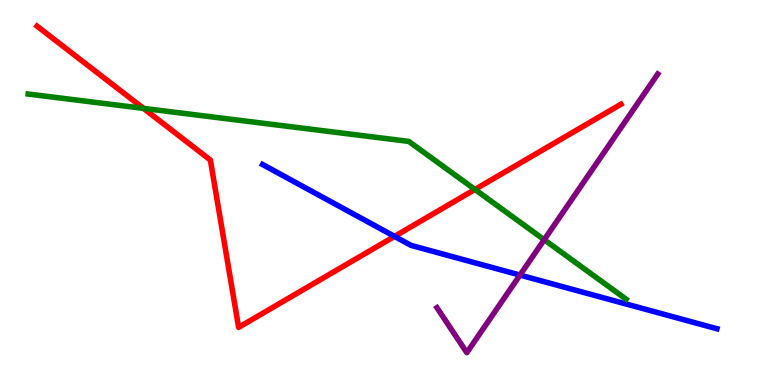[{'lines': ['blue', 'red'], 'intersections': [{'x': 5.09, 'y': 3.86}]}, {'lines': ['green', 'red'], 'intersections': [{'x': 1.85, 'y': 7.18}, {'x': 6.13, 'y': 5.08}]}, {'lines': ['purple', 'red'], 'intersections': []}, {'lines': ['blue', 'green'], 'intersections': []}, {'lines': ['blue', 'purple'], 'intersections': [{'x': 6.71, 'y': 2.86}]}, {'lines': ['green', 'purple'], 'intersections': [{'x': 7.02, 'y': 3.77}]}]